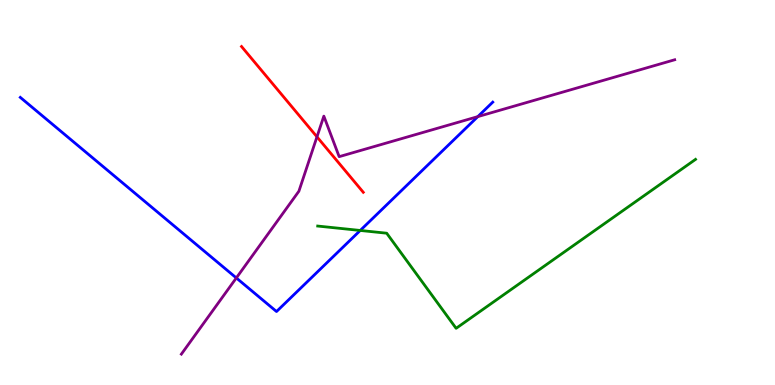[{'lines': ['blue', 'red'], 'intersections': []}, {'lines': ['green', 'red'], 'intersections': []}, {'lines': ['purple', 'red'], 'intersections': [{'x': 4.09, 'y': 6.45}]}, {'lines': ['blue', 'green'], 'intersections': [{'x': 4.65, 'y': 4.01}]}, {'lines': ['blue', 'purple'], 'intersections': [{'x': 3.05, 'y': 2.78}, {'x': 6.17, 'y': 6.97}]}, {'lines': ['green', 'purple'], 'intersections': []}]